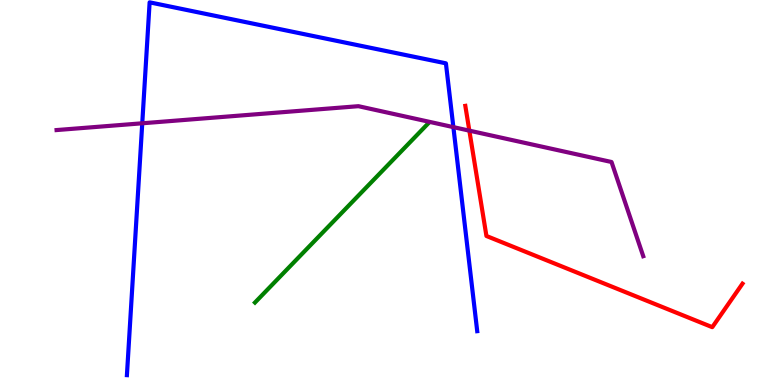[{'lines': ['blue', 'red'], 'intersections': []}, {'lines': ['green', 'red'], 'intersections': []}, {'lines': ['purple', 'red'], 'intersections': [{'x': 6.06, 'y': 6.61}]}, {'lines': ['blue', 'green'], 'intersections': []}, {'lines': ['blue', 'purple'], 'intersections': [{'x': 1.84, 'y': 6.8}, {'x': 5.85, 'y': 6.7}]}, {'lines': ['green', 'purple'], 'intersections': []}]